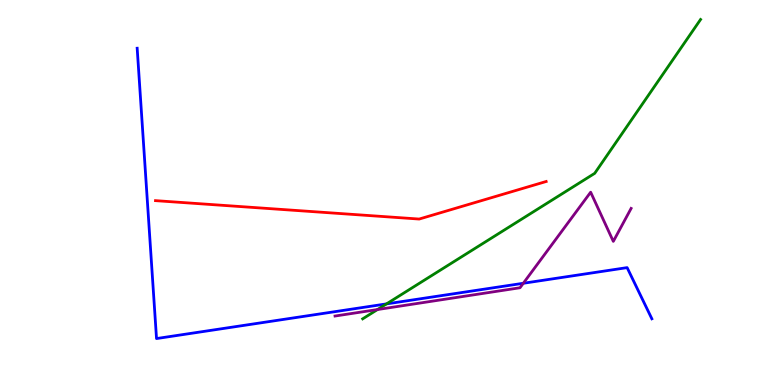[{'lines': ['blue', 'red'], 'intersections': []}, {'lines': ['green', 'red'], 'intersections': []}, {'lines': ['purple', 'red'], 'intersections': []}, {'lines': ['blue', 'green'], 'intersections': [{'x': 4.99, 'y': 2.11}]}, {'lines': ['blue', 'purple'], 'intersections': [{'x': 6.75, 'y': 2.64}]}, {'lines': ['green', 'purple'], 'intersections': [{'x': 4.87, 'y': 1.96}]}]